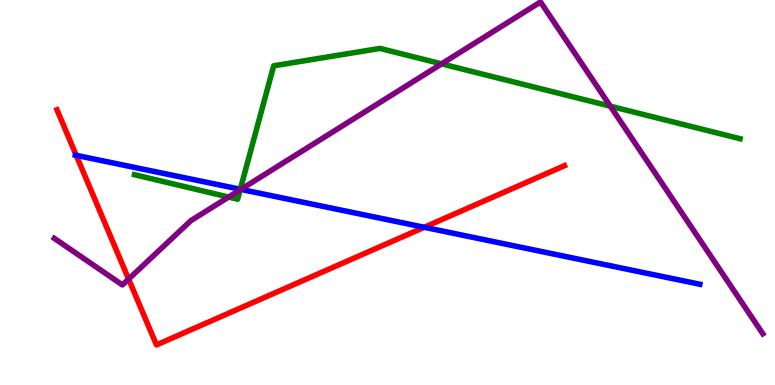[{'lines': ['blue', 'red'], 'intersections': [{'x': 0.984, 'y': 5.96}, {'x': 5.47, 'y': 4.1}]}, {'lines': ['green', 'red'], 'intersections': []}, {'lines': ['purple', 'red'], 'intersections': [{'x': 1.66, 'y': 2.75}]}, {'lines': ['blue', 'green'], 'intersections': [{'x': 3.1, 'y': 5.08}]}, {'lines': ['blue', 'purple'], 'intersections': [{'x': 3.11, 'y': 5.08}]}, {'lines': ['green', 'purple'], 'intersections': [{'x': 2.95, 'y': 4.88}, {'x': 3.1, 'y': 5.07}, {'x': 5.7, 'y': 8.34}, {'x': 7.88, 'y': 7.24}]}]